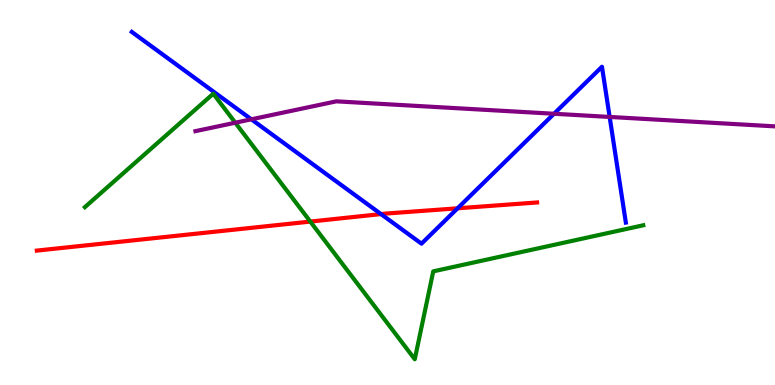[{'lines': ['blue', 'red'], 'intersections': [{'x': 4.92, 'y': 4.44}, {'x': 5.9, 'y': 4.59}]}, {'lines': ['green', 'red'], 'intersections': [{'x': 4.0, 'y': 4.24}]}, {'lines': ['purple', 'red'], 'intersections': []}, {'lines': ['blue', 'green'], 'intersections': []}, {'lines': ['blue', 'purple'], 'intersections': [{'x': 3.24, 'y': 6.9}, {'x': 7.15, 'y': 7.05}, {'x': 7.87, 'y': 6.96}]}, {'lines': ['green', 'purple'], 'intersections': [{'x': 3.04, 'y': 6.81}]}]